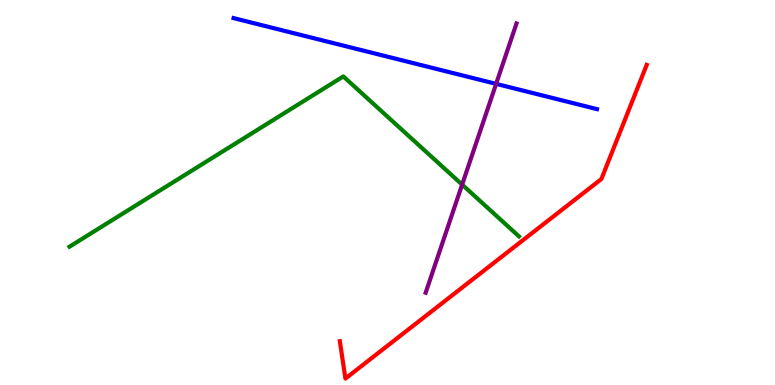[{'lines': ['blue', 'red'], 'intersections': []}, {'lines': ['green', 'red'], 'intersections': []}, {'lines': ['purple', 'red'], 'intersections': []}, {'lines': ['blue', 'green'], 'intersections': []}, {'lines': ['blue', 'purple'], 'intersections': [{'x': 6.4, 'y': 7.82}]}, {'lines': ['green', 'purple'], 'intersections': [{'x': 5.96, 'y': 5.2}]}]